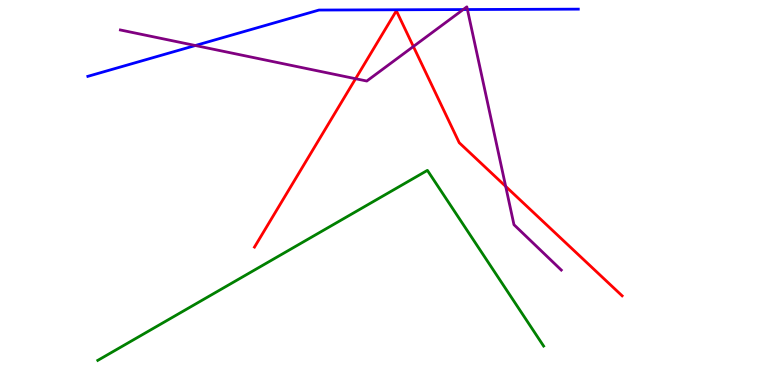[{'lines': ['blue', 'red'], 'intersections': []}, {'lines': ['green', 'red'], 'intersections': []}, {'lines': ['purple', 'red'], 'intersections': [{'x': 4.59, 'y': 7.96}, {'x': 5.33, 'y': 8.79}, {'x': 6.52, 'y': 5.16}]}, {'lines': ['blue', 'green'], 'intersections': []}, {'lines': ['blue', 'purple'], 'intersections': [{'x': 2.52, 'y': 8.82}, {'x': 5.98, 'y': 9.75}, {'x': 6.03, 'y': 9.75}]}, {'lines': ['green', 'purple'], 'intersections': []}]